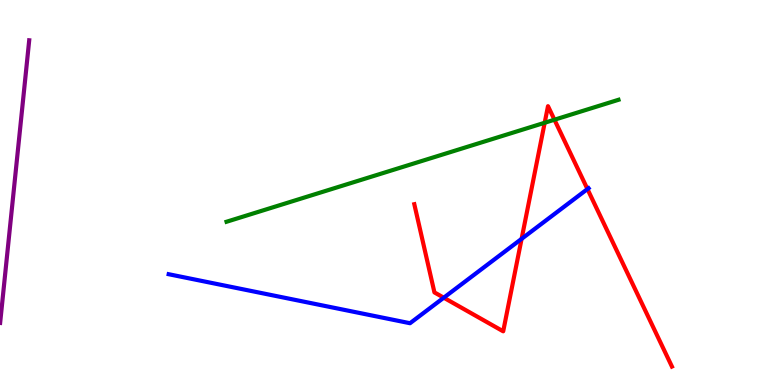[{'lines': ['blue', 'red'], 'intersections': [{'x': 5.73, 'y': 2.27}, {'x': 6.73, 'y': 3.8}, {'x': 7.58, 'y': 5.09}]}, {'lines': ['green', 'red'], 'intersections': [{'x': 7.03, 'y': 6.81}, {'x': 7.15, 'y': 6.89}]}, {'lines': ['purple', 'red'], 'intersections': []}, {'lines': ['blue', 'green'], 'intersections': []}, {'lines': ['blue', 'purple'], 'intersections': []}, {'lines': ['green', 'purple'], 'intersections': []}]